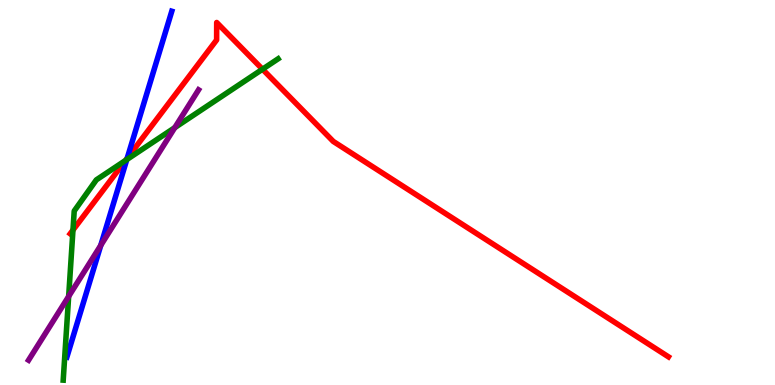[{'lines': ['blue', 'red'], 'intersections': [{'x': 1.64, 'y': 5.89}]}, {'lines': ['green', 'red'], 'intersections': [{'x': 0.942, 'y': 4.02}, {'x': 1.62, 'y': 5.84}, {'x': 3.39, 'y': 8.2}]}, {'lines': ['purple', 'red'], 'intersections': []}, {'lines': ['blue', 'green'], 'intersections': [{'x': 1.64, 'y': 5.85}]}, {'lines': ['blue', 'purple'], 'intersections': [{'x': 1.3, 'y': 3.63}]}, {'lines': ['green', 'purple'], 'intersections': [{'x': 0.886, 'y': 2.3}, {'x': 2.26, 'y': 6.69}]}]